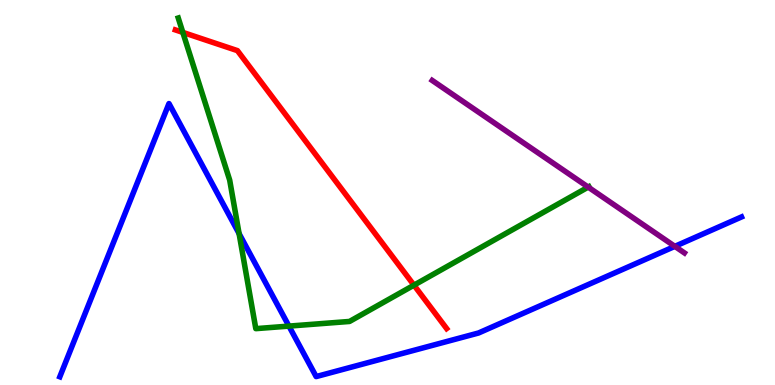[{'lines': ['blue', 'red'], 'intersections': []}, {'lines': ['green', 'red'], 'intersections': [{'x': 2.36, 'y': 9.16}, {'x': 5.34, 'y': 2.59}]}, {'lines': ['purple', 'red'], 'intersections': []}, {'lines': ['blue', 'green'], 'intersections': [{'x': 3.09, 'y': 3.93}, {'x': 3.73, 'y': 1.53}]}, {'lines': ['blue', 'purple'], 'intersections': [{'x': 8.71, 'y': 3.6}]}, {'lines': ['green', 'purple'], 'intersections': [{'x': 7.59, 'y': 5.14}]}]